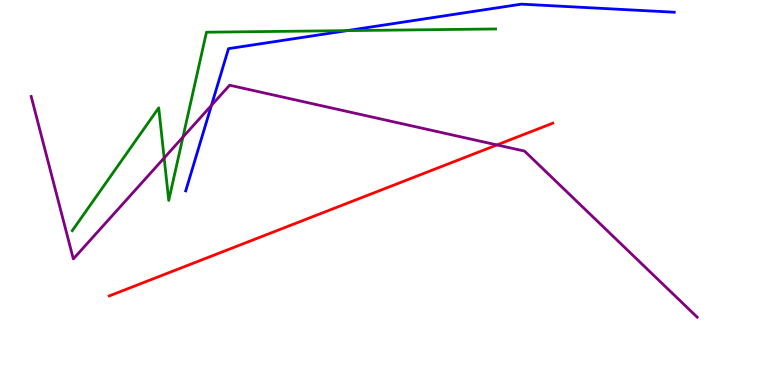[{'lines': ['blue', 'red'], 'intersections': []}, {'lines': ['green', 'red'], 'intersections': []}, {'lines': ['purple', 'red'], 'intersections': [{'x': 6.41, 'y': 6.24}]}, {'lines': ['blue', 'green'], 'intersections': [{'x': 4.48, 'y': 9.2}]}, {'lines': ['blue', 'purple'], 'intersections': [{'x': 2.73, 'y': 7.26}]}, {'lines': ['green', 'purple'], 'intersections': [{'x': 2.12, 'y': 5.9}, {'x': 2.36, 'y': 6.44}]}]